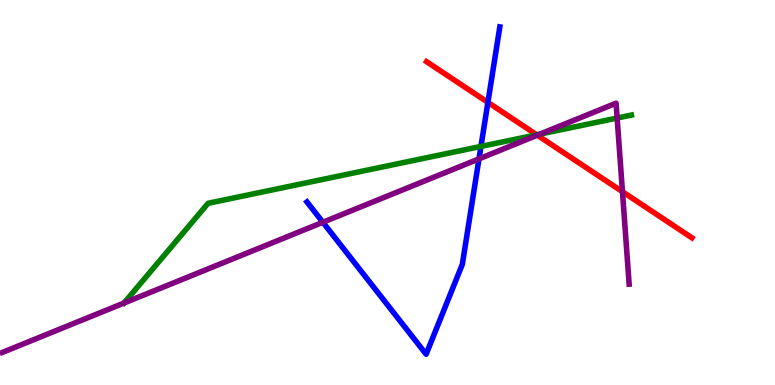[{'lines': ['blue', 'red'], 'intersections': [{'x': 6.3, 'y': 7.34}]}, {'lines': ['green', 'red'], 'intersections': [{'x': 6.93, 'y': 6.5}]}, {'lines': ['purple', 'red'], 'intersections': [{'x': 6.93, 'y': 6.49}, {'x': 8.03, 'y': 5.02}]}, {'lines': ['blue', 'green'], 'intersections': [{'x': 6.21, 'y': 6.2}]}, {'lines': ['blue', 'purple'], 'intersections': [{'x': 4.17, 'y': 4.23}, {'x': 6.18, 'y': 5.87}]}, {'lines': ['green', 'purple'], 'intersections': [{'x': 1.6, 'y': 2.13}, {'x': 6.97, 'y': 6.52}, {'x': 7.96, 'y': 6.93}]}]